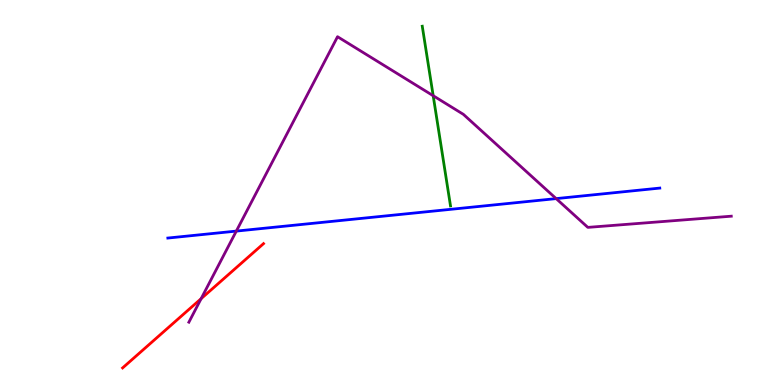[{'lines': ['blue', 'red'], 'intersections': []}, {'lines': ['green', 'red'], 'intersections': []}, {'lines': ['purple', 'red'], 'intersections': [{'x': 2.6, 'y': 2.24}]}, {'lines': ['blue', 'green'], 'intersections': []}, {'lines': ['blue', 'purple'], 'intersections': [{'x': 3.05, 'y': 4.0}, {'x': 7.18, 'y': 4.84}]}, {'lines': ['green', 'purple'], 'intersections': [{'x': 5.59, 'y': 7.51}]}]